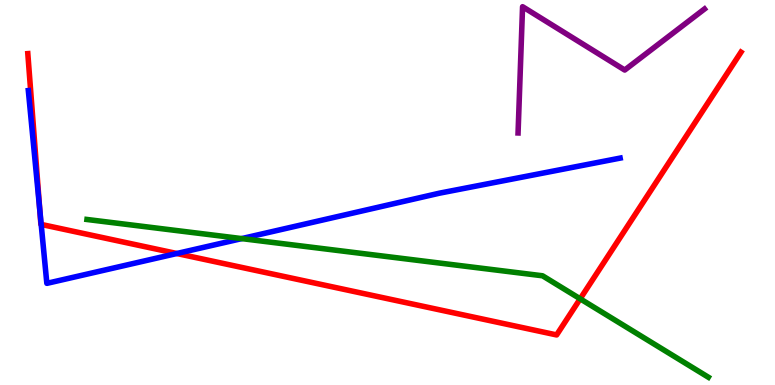[{'lines': ['blue', 'red'], 'intersections': [{'x': 0.513, 'y': 4.56}, {'x': 0.531, 'y': 4.17}, {'x': 2.28, 'y': 3.42}]}, {'lines': ['green', 'red'], 'intersections': [{'x': 7.49, 'y': 2.24}]}, {'lines': ['purple', 'red'], 'intersections': []}, {'lines': ['blue', 'green'], 'intersections': [{'x': 3.12, 'y': 3.8}]}, {'lines': ['blue', 'purple'], 'intersections': []}, {'lines': ['green', 'purple'], 'intersections': []}]